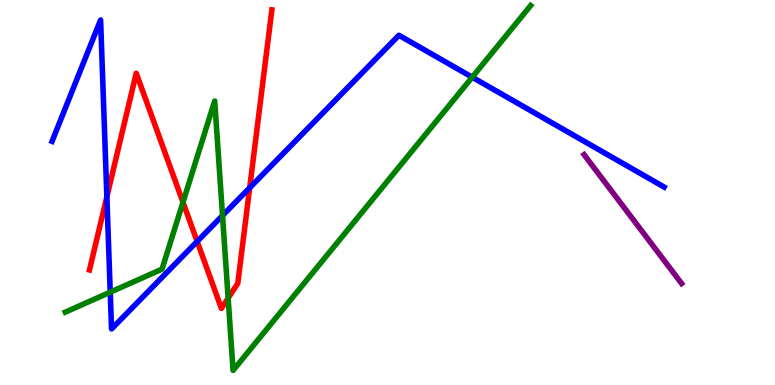[{'lines': ['blue', 'red'], 'intersections': [{'x': 1.38, 'y': 4.89}, {'x': 2.54, 'y': 3.73}, {'x': 3.22, 'y': 5.12}]}, {'lines': ['green', 'red'], 'intersections': [{'x': 2.36, 'y': 4.75}, {'x': 2.94, 'y': 2.26}]}, {'lines': ['purple', 'red'], 'intersections': []}, {'lines': ['blue', 'green'], 'intersections': [{'x': 1.42, 'y': 2.41}, {'x': 2.87, 'y': 4.4}, {'x': 6.09, 'y': 7.99}]}, {'lines': ['blue', 'purple'], 'intersections': []}, {'lines': ['green', 'purple'], 'intersections': []}]